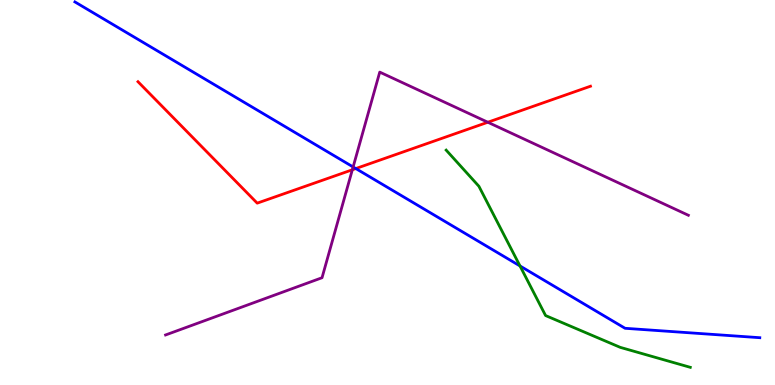[{'lines': ['blue', 'red'], 'intersections': [{'x': 4.59, 'y': 5.62}]}, {'lines': ['green', 'red'], 'intersections': []}, {'lines': ['purple', 'red'], 'intersections': [{'x': 4.55, 'y': 5.59}, {'x': 6.29, 'y': 6.82}]}, {'lines': ['blue', 'green'], 'intersections': [{'x': 6.71, 'y': 3.09}]}, {'lines': ['blue', 'purple'], 'intersections': [{'x': 4.56, 'y': 5.66}]}, {'lines': ['green', 'purple'], 'intersections': []}]